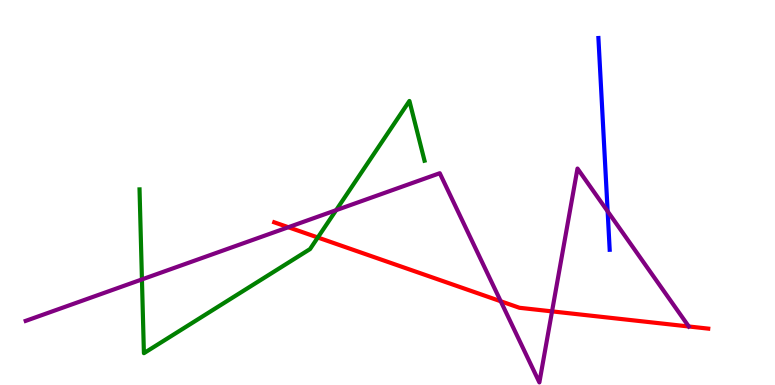[{'lines': ['blue', 'red'], 'intersections': []}, {'lines': ['green', 'red'], 'intersections': [{'x': 4.1, 'y': 3.83}]}, {'lines': ['purple', 'red'], 'intersections': [{'x': 3.72, 'y': 4.1}, {'x': 6.46, 'y': 2.18}, {'x': 7.12, 'y': 1.91}]}, {'lines': ['blue', 'green'], 'intersections': []}, {'lines': ['blue', 'purple'], 'intersections': [{'x': 7.84, 'y': 4.51}]}, {'lines': ['green', 'purple'], 'intersections': [{'x': 1.83, 'y': 2.74}, {'x': 4.34, 'y': 4.54}]}]